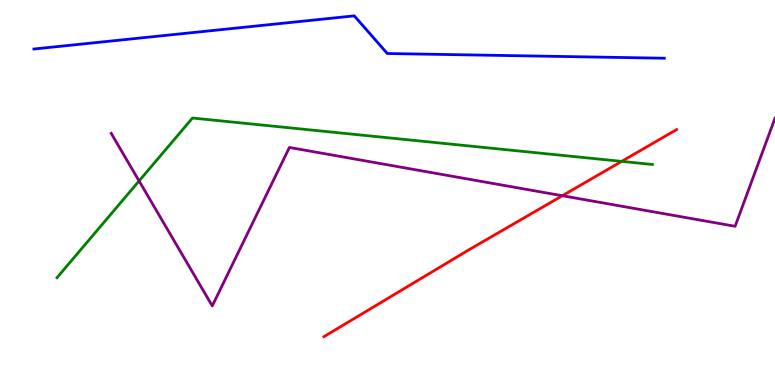[{'lines': ['blue', 'red'], 'intersections': []}, {'lines': ['green', 'red'], 'intersections': [{'x': 8.02, 'y': 5.81}]}, {'lines': ['purple', 'red'], 'intersections': [{'x': 7.26, 'y': 4.92}]}, {'lines': ['blue', 'green'], 'intersections': []}, {'lines': ['blue', 'purple'], 'intersections': []}, {'lines': ['green', 'purple'], 'intersections': [{'x': 1.79, 'y': 5.3}]}]